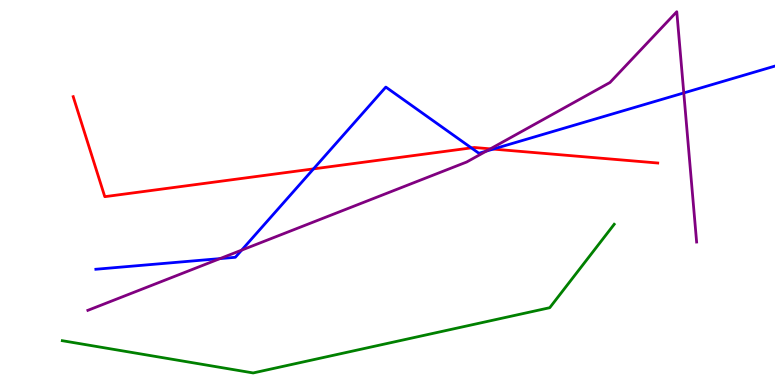[{'lines': ['blue', 'red'], 'intersections': [{'x': 4.05, 'y': 5.61}, {'x': 6.08, 'y': 6.16}, {'x': 6.36, 'y': 6.13}]}, {'lines': ['green', 'red'], 'intersections': []}, {'lines': ['purple', 'red'], 'intersections': [{'x': 6.33, 'y': 6.13}]}, {'lines': ['blue', 'green'], 'intersections': []}, {'lines': ['blue', 'purple'], 'intersections': [{'x': 2.84, 'y': 3.28}, {'x': 3.12, 'y': 3.5}, {'x': 6.28, 'y': 6.08}, {'x': 8.82, 'y': 7.59}]}, {'lines': ['green', 'purple'], 'intersections': []}]